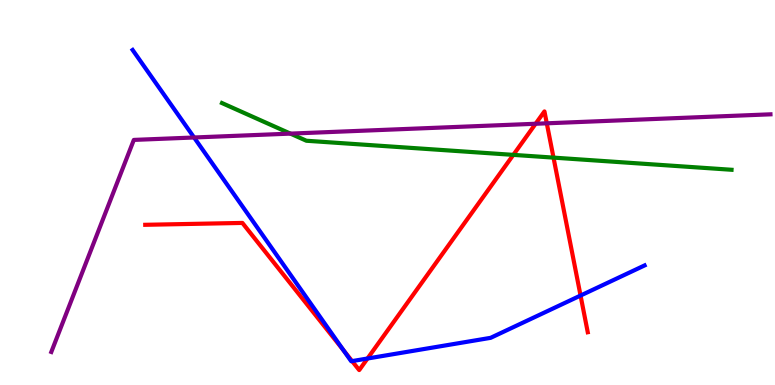[{'lines': ['blue', 'red'], 'intersections': [{'x': 4.43, 'y': 0.897}, {'x': 4.54, 'y': 0.621}, {'x': 4.74, 'y': 0.688}, {'x': 7.49, 'y': 2.32}]}, {'lines': ['green', 'red'], 'intersections': [{'x': 6.62, 'y': 5.98}, {'x': 7.14, 'y': 5.91}]}, {'lines': ['purple', 'red'], 'intersections': [{'x': 6.91, 'y': 6.79}, {'x': 7.06, 'y': 6.8}]}, {'lines': ['blue', 'green'], 'intersections': []}, {'lines': ['blue', 'purple'], 'intersections': [{'x': 2.5, 'y': 6.43}]}, {'lines': ['green', 'purple'], 'intersections': [{'x': 3.75, 'y': 6.53}]}]